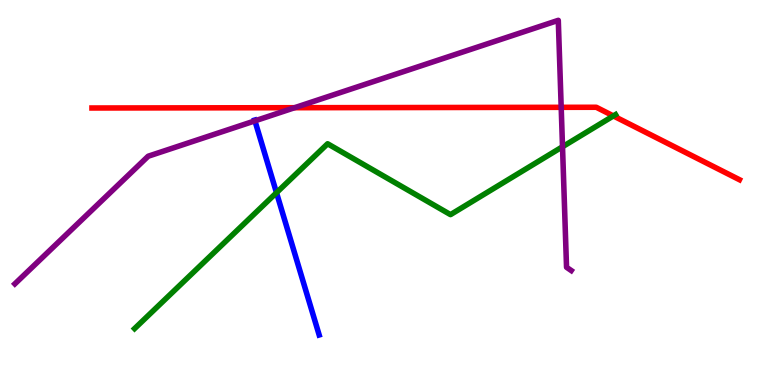[{'lines': ['blue', 'red'], 'intersections': []}, {'lines': ['green', 'red'], 'intersections': [{'x': 7.91, 'y': 6.99}]}, {'lines': ['purple', 'red'], 'intersections': [{'x': 3.8, 'y': 7.2}, {'x': 7.24, 'y': 7.21}]}, {'lines': ['blue', 'green'], 'intersections': [{'x': 3.57, 'y': 4.99}]}, {'lines': ['blue', 'purple'], 'intersections': [{'x': 3.29, 'y': 6.86}]}, {'lines': ['green', 'purple'], 'intersections': [{'x': 7.26, 'y': 6.19}]}]